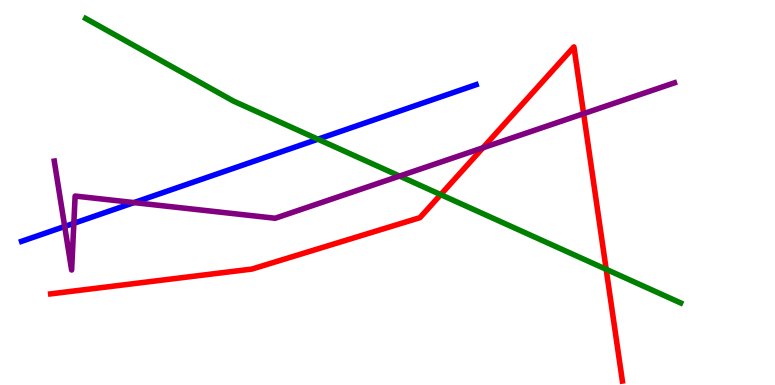[{'lines': ['blue', 'red'], 'intersections': []}, {'lines': ['green', 'red'], 'intersections': [{'x': 5.69, 'y': 4.94}, {'x': 7.82, 'y': 3.0}]}, {'lines': ['purple', 'red'], 'intersections': [{'x': 6.23, 'y': 6.16}, {'x': 7.53, 'y': 7.05}]}, {'lines': ['blue', 'green'], 'intersections': [{'x': 4.1, 'y': 6.38}]}, {'lines': ['blue', 'purple'], 'intersections': [{'x': 0.835, 'y': 4.12}, {'x': 0.953, 'y': 4.2}, {'x': 1.73, 'y': 4.74}]}, {'lines': ['green', 'purple'], 'intersections': [{'x': 5.16, 'y': 5.43}]}]